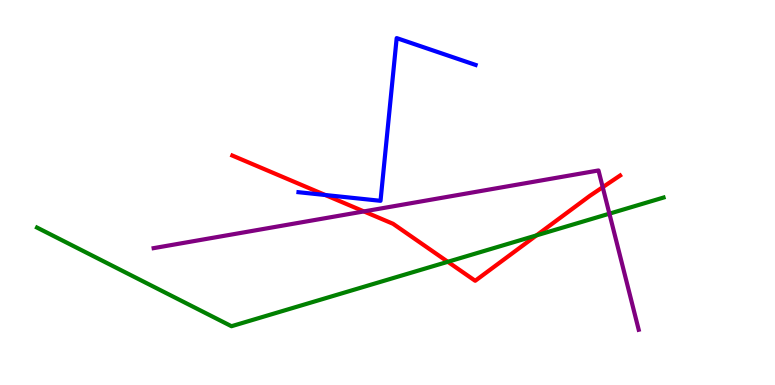[{'lines': ['blue', 'red'], 'intersections': [{'x': 4.2, 'y': 4.93}]}, {'lines': ['green', 'red'], 'intersections': [{'x': 5.78, 'y': 3.2}, {'x': 6.92, 'y': 3.89}]}, {'lines': ['purple', 'red'], 'intersections': [{'x': 4.7, 'y': 4.51}, {'x': 7.78, 'y': 5.14}]}, {'lines': ['blue', 'green'], 'intersections': []}, {'lines': ['blue', 'purple'], 'intersections': []}, {'lines': ['green', 'purple'], 'intersections': [{'x': 7.86, 'y': 4.45}]}]